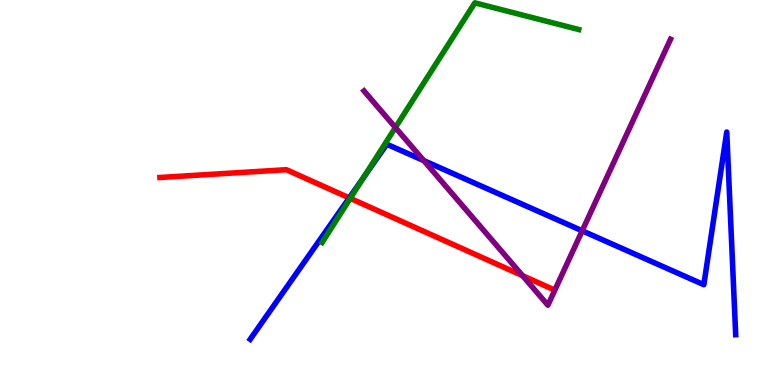[{'lines': ['blue', 'red'], 'intersections': [{'x': 4.51, 'y': 4.86}]}, {'lines': ['green', 'red'], 'intersections': [{'x': 4.52, 'y': 4.85}]}, {'lines': ['purple', 'red'], 'intersections': [{'x': 6.74, 'y': 2.84}]}, {'lines': ['blue', 'green'], 'intersections': [{'x': 4.69, 'y': 5.4}]}, {'lines': ['blue', 'purple'], 'intersections': [{'x': 5.47, 'y': 5.83}, {'x': 7.51, 'y': 4.01}]}, {'lines': ['green', 'purple'], 'intersections': [{'x': 5.1, 'y': 6.69}]}]